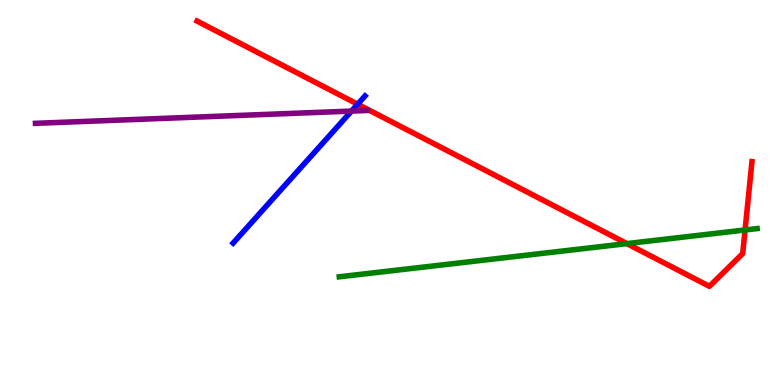[{'lines': ['blue', 'red'], 'intersections': [{'x': 4.61, 'y': 7.29}]}, {'lines': ['green', 'red'], 'intersections': [{'x': 8.09, 'y': 3.67}, {'x': 9.61, 'y': 4.03}]}, {'lines': ['purple', 'red'], 'intersections': []}, {'lines': ['blue', 'green'], 'intersections': []}, {'lines': ['blue', 'purple'], 'intersections': [{'x': 4.54, 'y': 7.11}]}, {'lines': ['green', 'purple'], 'intersections': []}]